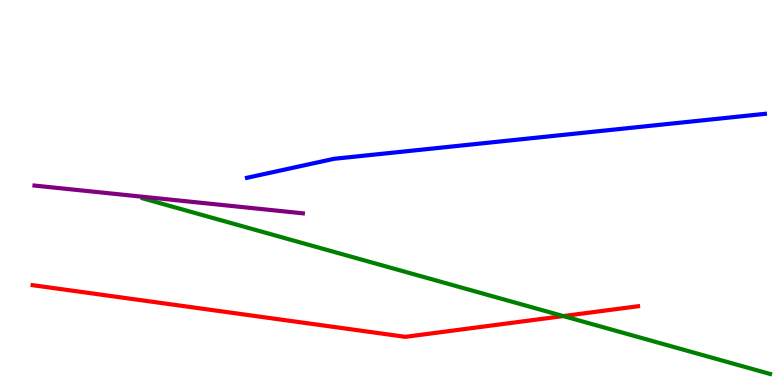[{'lines': ['blue', 'red'], 'intersections': []}, {'lines': ['green', 'red'], 'intersections': [{'x': 7.27, 'y': 1.79}]}, {'lines': ['purple', 'red'], 'intersections': []}, {'lines': ['blue', 'green'], 'intersections': []}, {'lines': ['blue', 'purple'], 'intersections': []}, {'lines': ['green', 'purple'], 'intersections': []}]